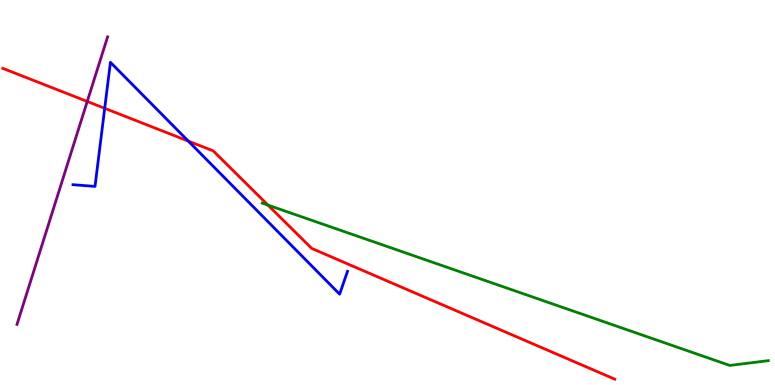[{'lines': ['blue', 'red'], 'intersections': [{'x': 1.35, 'y': 7.19}, {'x': 2.43, 'y': 6.34}]}, {'lines': ['green', 'red'], 'intersections': [{'x': 3.46, 'y': 4.67}]}, {'lines': ['purple', 'red'], 'intersections': [{'x': 1.13, 'y': 7.36}]}, {'lines': ['blue', 'green'], 'intersections': []}, {'lines': ['blue', 'purple'], 'intersections': []}, {'lines': ['green', 'purple'], 'intersections': []}]